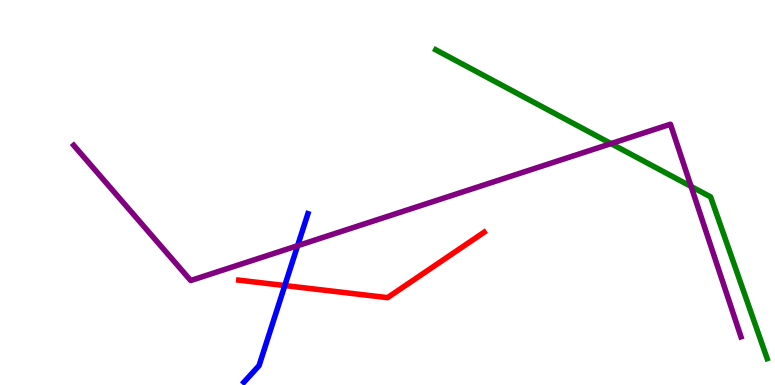[{'lines': ['blue', 'red'], 'intersections': [{'x': 3.67, 'y': 2.58}]}, {'lines': ['green', 'red'], 'intersections': []}, {'lines': ['purple', 'red'], 'intersections': []}, {'lines': ['blue', 'green'], 'intersections': []}, {'lines': ['blue', 'purple'], 'intersections': [{'x': 3.84, 'y': 3.62}]}, {'lines': ['green', 'purple'], 'intersections': [{'x': 7.88, 'y': 6.27}, {'x': 8.92, 'y': 5.16}]}]